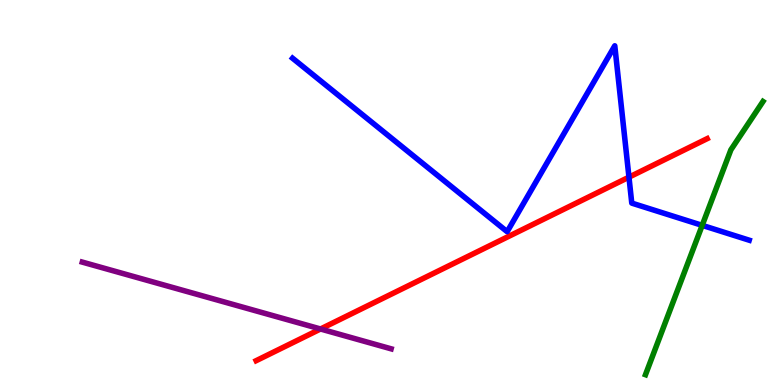[{'lines': ['blue', 'red'], 'intersections': [{'x': 8.12, 'y': 5.4}]}, {'lines': ['green', 'red'], 'intersections': []}, {'lines': ['purple', 'red'], 'intersections': [{'x': 4.14, 'y': 1.45}]}, {'lines': ['blue', 'green'], 'intersections': [{'x': 9.06, 'y': 4.15}]}, {'lines': ['blue', 'purple'], 'intersections': []}, {'lines': ['green', 'purple'], 'intersections': []}]